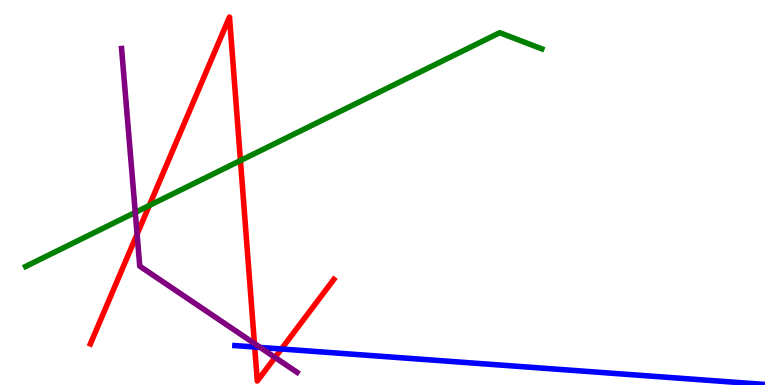[{'lines': ['blue', 'red'], 'intersections': [{'x': 3.29, 'y': 0.986}, {'x': 3.63, 'y': 0.935}]}, {'lines': ['green', 'red'], 'intersections': [{'x': 1.93, 'y': 4.66}, {'x': 3.1, 'y': 5.83}]}, {'lines': ['purple', 'red'], 'intersections': [{'x': 1.77, 'y': 3.92}, {'x': 3.28, 'y': 1.08}, {'x': 3.55, 'y': 0.716}]}, {'lines': ['blue', 'green'], 'intersections': []}, {'lines': ['blue', 'purple'], 'intersections': [{'x': 3.36, 'y': 0.976}]}, {'lines': ['green', 'purple'], 'intersections': [{'x': 1.75, 'y': 4.48}]}]